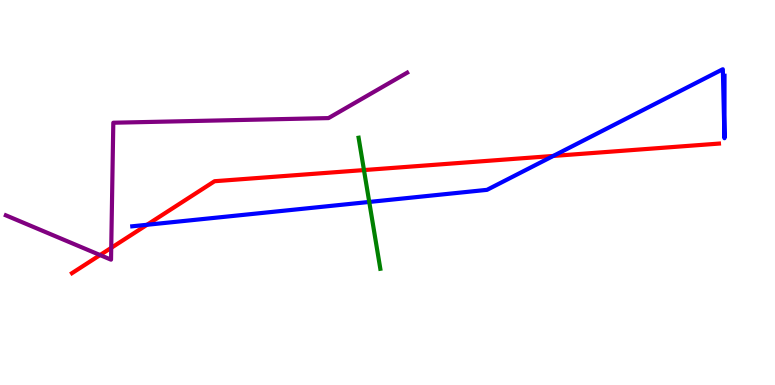[{'lines': ['blue', 'red'], 'intersections': [{'x': 1.9, 'y': 4.16}, {'x': 7.14, 'y': 5.95}]}, {'lines': ['green', 'red'], 'intersections': [{'x': 4.7, 'y': 5.58}]}, {'lines': ['purple', 'red'], 'intersections': [{'x': 1.29, 'y': 3.38}, {'x': 1.44, 'y': 3.56}]}, {'lines': ['blue', 'green'], 'intersections': [{'x': 4.76, 'y': 4.75}]}, {'lines': ['blue', 'purple'], 'intersections': []}, {'lines': ['green', 'purple'], 'intersections': []}]